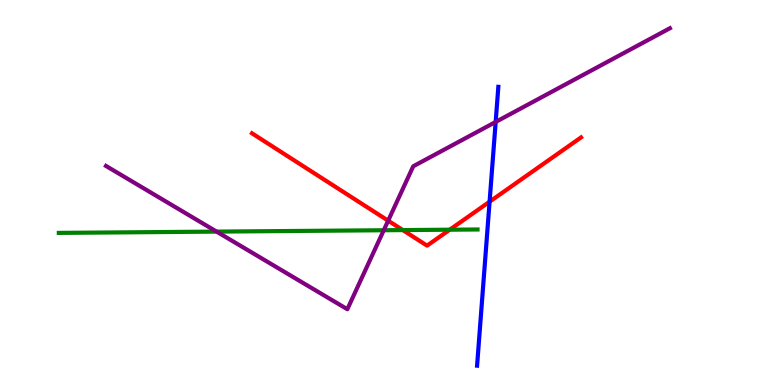[{'lines': ['blue', 'red'], 'intersections': [{'x': 6.32, 'y': 4.76}]}, {'lines': ['green', 'red'], 'intersections': [{'x': 5.2, 'y': 4.02}, {'x': 5.8, 'y': 4.03}]}, {'lines': ['purple', 'red'], 'intersections': [{'x': 5.01, 'y': 4.27}]}, {'lines': ['blue', 'green'], 'intersections': []}, {'lines': ['blue', 'purple'], 'intersections': [{'x': 6.4, 'y': 6.83}]}, {'lines': ['green', 'purple'], 'intersections': [{'x': 2.79, 'y': 3.98}, {'x': 4.95, 'y': 4.02}]}]